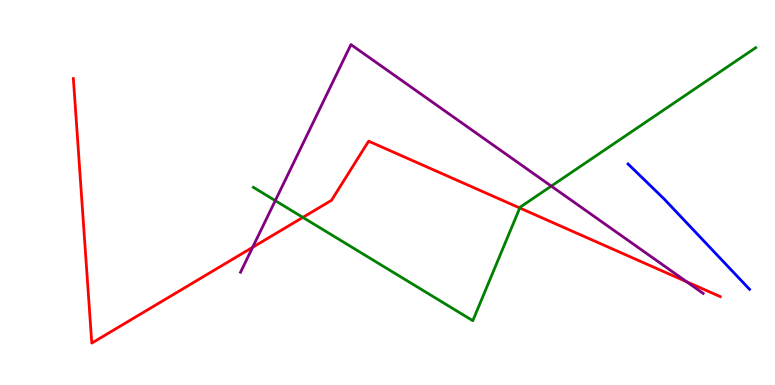[{'lines': ['blue', 'red'], 'intersections': []}, {'lines': ['green', 'red'], 'intersections': [{'x': 3.91, 'y': 4.35}, {'x': 6.71, 'y': 4.6}]}, {'lines': ['purple', 'red'], 'intersections': [{'x': 3.26, 'y': 3.58}, {'x': 8.86, 'y': 2.68}]}, {'lines': ['blue', 'green'], 'intersections': []}, {'lines': ['blue', 'purple'], 'intersections': []}, {'lines': ['green', 'purple'], 'intersections': [{'x': 3.55, 'y': 4.79}, {'x': 7.11, 'y': 5.17}]}]